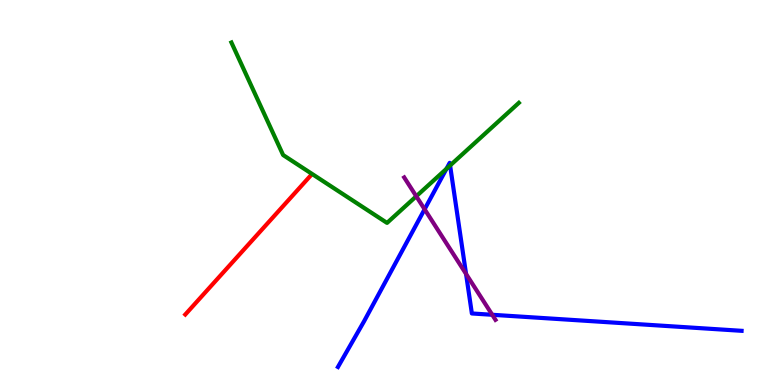[{'lines': ['blue', 'red'], 'intersections': []}, {'lines': ['green', 'red'], 'intersections': []}, {'lines': ['purple', 'red'], 'intersections': []}, {'lines': ['blue', 'green'], 'intersections': [{'x': 5.76, 'y': 5.62}, {'x': 5.81, 'y': 5.7}]}, {'lines': ['blue', 'purple'], 'intersections': [{'x': 5.48, 'y': 4.56}, {'x': 6.01, 'y': 2.89}, {'x': 6.35, 'y': 1.82}]}, {'lines': ['green', 'purple'], 'intersections': [{'x': 5.37, 'y': 4.9}]}]